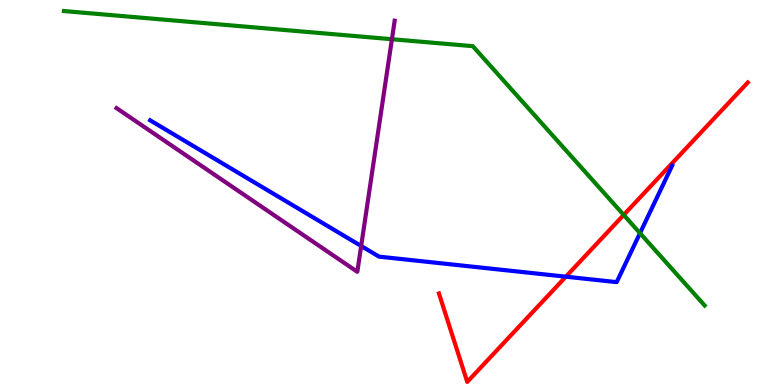[{'lines': ['blue', 'red'], 'intersections': [{'x': 7.3, 'y': 2.81}]}, {'lines': ['green', 'red'], 'intersections': [{'x': 8.05, 'y': 4.42}]}, {'lines': ['purple', 'red'], 'intersections': []}, {'lines': ['blue', 'green'], 'intersections': [{'x': 8.26, 'y': 3.94}]}, {'lines': ['blue', 'purple'], 'intersections': [{'x': 4.66, 'y': 3.61}]}, {'lines': ['green', 'purple'], 'intersections': [{'x': 5.06, 'y': 8.98}]}]